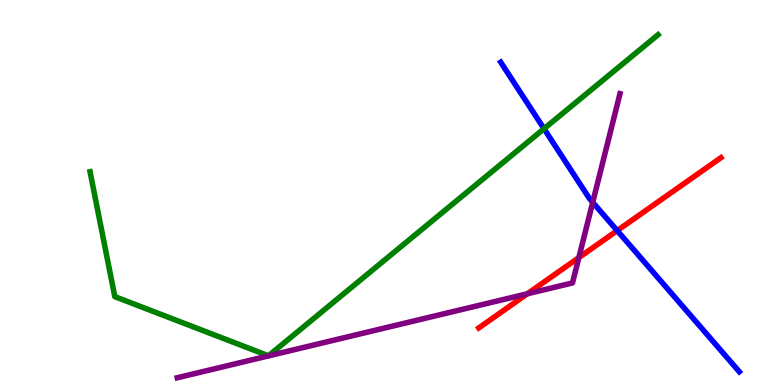[{'lines': ['blue', 'red'], 'intersections': [{'x': 7.96, 'y': 4.01}]}, {'lines': ['green', 'red'], 'intersections': []}, {'lines': ['purple', 'red'], 'intersections': [{'x': 6.8, 'y': 2.37}, {'x': 7.47, 'y': 3.31}]}, {'lines': ['blue', 'green'], 'intersections': [{'x': 7.02, 'y': 6.66}]}, {'lines': ['blue', 'purple'], 'intersections': [{'x': 7.65, 'y': 4.74}]}, {'lines': ['green', 'purple'], 'intersections': []}]